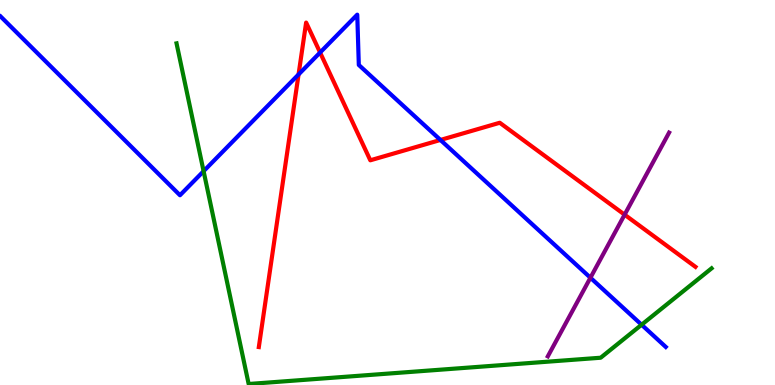[{'lines': ['blue', 'red'], 'intersections': [{'x': 3.85, 'y': 8.07}, {'x': 4.13, 'y': 8.64}, {'x': 5.68, 'y': 6.36}]}, {'lines': ['green', 'red'], 'intersections': []}, {'lines': ['purple', 'red'], 'intersections': [{'x': 8.06, 'y': 4.42}]}, {'lines': ['blue', 'green'], 'intersections': [{'x': 2.63, 'y': 5.55}, {'x': 8.28, 'y': 1.57}]}, {'lines': ['blue', 'purple'], 'intersections': [{'x': 7.62, 'y': 2.79}]}, {'lines': ['green', 'purple'], 'intersections': []}]